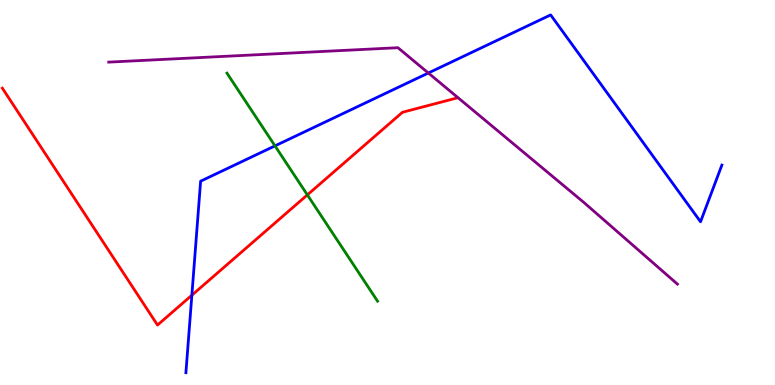[{'lines': ['blue', 'red'], 'intersections': [{'x': 2.48, 'y': 2.33}]}, {'lines': ['green', 'red'], 'intersections': [{'x': 3.97, 'y': 4.94}]}, {'lines': ['purple', 'red'], 'intersections': []}, {'lines': ['blue', 'green'], 'intersections': [{'x': 3.55, 'y': 6.21}]}, {'lines': ['blue', 'purple'], 'intersections': [{'x': 5.53, 'y': 8.1}]}, {'lines': ['green', 'purple'], 'intersections': []}]